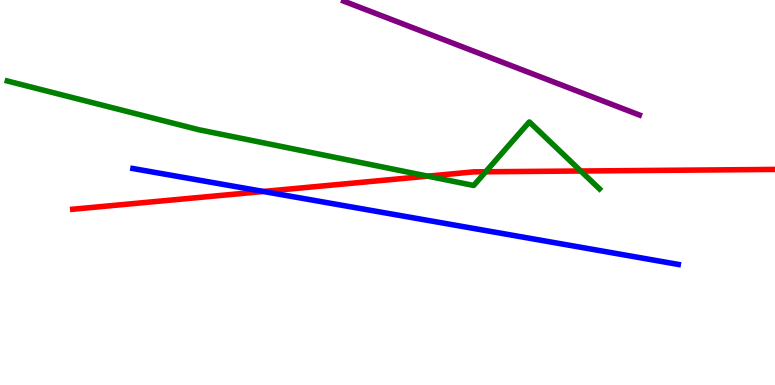[{'lines': ['blue', 'red'], 'intersections': [{'x': 3.4, 'y': 5.03}]}, {'lines': ['green', 'red'], 'intersections': [{'x': 5.52, 'y': 5.42}, {'x': 6.27, 'y': 5.54}, {'x': 7.49, 'y': 5.56}]}, {'lines': ['purple', 'red'], 'intersections': []}, {'lines': ['blue', 'green'], 'intersections': []}, {'lines': ['blue', 'purple'], 'intersections': []}, {'lines': ['green', 'purple'], 'intersections': []}]